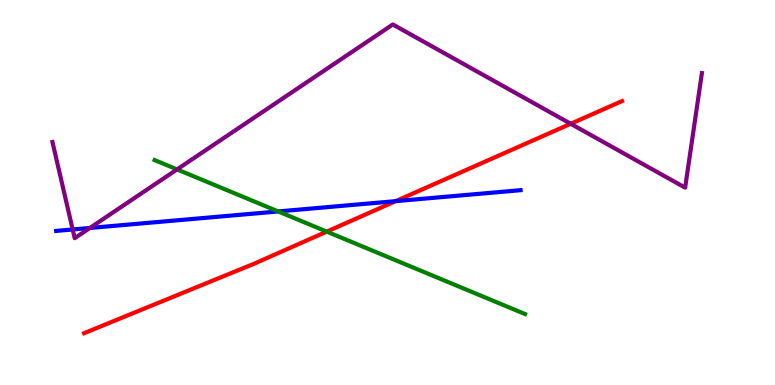[{'lines': ['blue', 'red'], 'intersections': [{'x': 5.11, 'y': 4.78}]}, {'lines': ['green', 'red'], 'intersections': [{'x': 4.22, 'y': 3.98}]}, {'lines': ['purple', 'red'], 'intersections': [{'x': 7.36, 'y': 6.79}]}, {'lines': ['blue', 'green'], 'intersections': [{'x': 3.59, 'y': 4.51}]}, {'lines': ['blue', 'purple'], 'intersections': [{'x': 0.938, 'y': 4.04}, {'x': 1.16, 'y': 4.08}]}, {'lines': ['green', 'purple'], 'intersections': [{'x': 2.28, 'y': 5.6}]}]